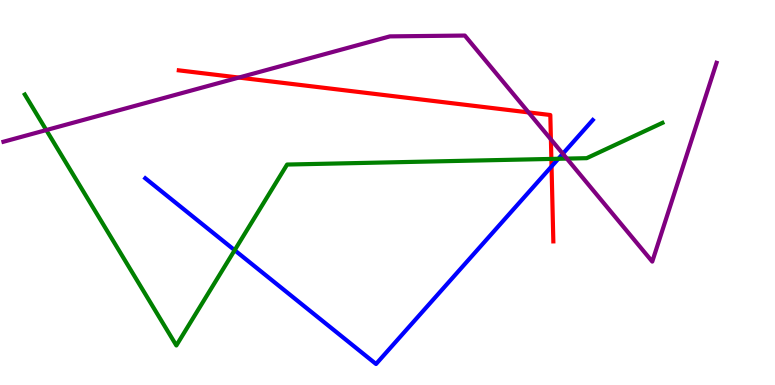[{'lines': ['blue', 'red'], 'intersections': [{'x': 7.12, 'y': 5.68}]}, {'lines': ['green', 'red'], 'intersections': [{'x': 7.11, 'y': 5.87}]}, {'lines': ['purple', 'red'], 'intersections': [{'x': 3.08, 'y': 7.99}, {'x': 6.82, 'y': 7.08}, {'x': 7.11, 'y': 6.38}]}, {'lines': ['blue', 'green'], 'intersections': [{'x': 3.03, 'y': 3.5}, {'x': 7.2, 'y': 5.88}]}, {'lines': ['blue', 'purple'], 'intersections': [{'x': 7.26, 'y': 6.01}]}, {'lines': ['green', 'purple'], 'intersections': [{'x': 0.597, 'y': 6.62}, {'x': 7.31, 'y': 5.88}]}]